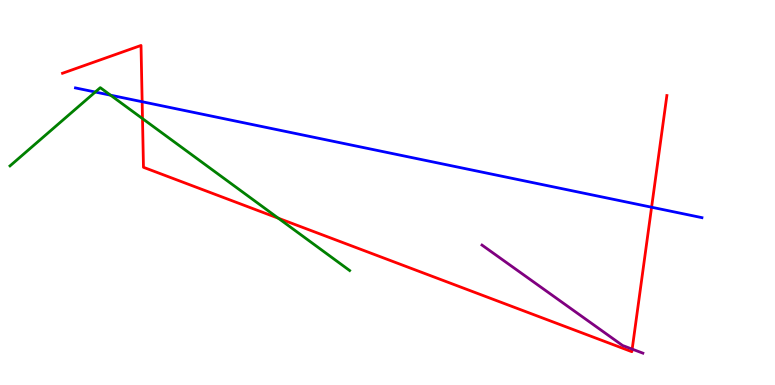[{'lines': ['blue', 'red'], 'intersections': [{'x': 1.83, 'y': 7.36}, {'x': 8.41, 'y': 4.62}]}, {'lines': ['green', 'red'], 'intersections': [{'x': 1.84, 'y': 6.92}, {'x': 3.59, 'y': 4.33}]}, {'lines': ['purple', 'red'], 'intersections': [{'x': 8.16, 'y': 0.932}]}, {'lines': ['blue', 'green'], 'intersections': [{'x': 1.23, 'y': 7.61}, {'x': 1.43, 'y': 7.53}]}, {'lines': ['blue', 'purple'], 'intersections': []}, {'lines': ['green', 'purple'], 'intersections': []}]